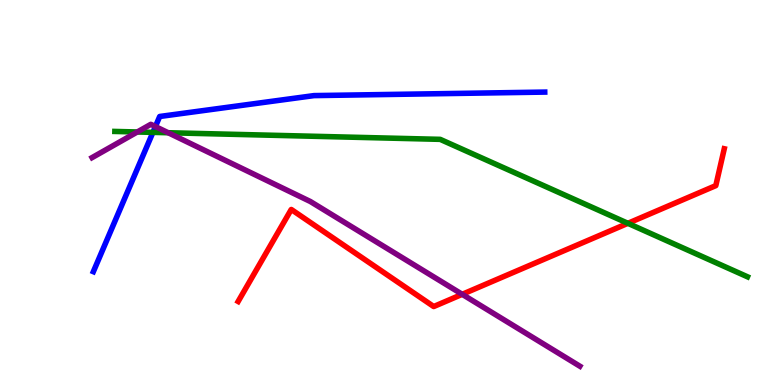[{'lines': ['blue', 'red'], 'intersections': []}, {'lines': ['green', 'red'], 'intersections': [{'x': 8.1, 'y': 4.2}]}, {'lines': ['purple', 'red'], 'intersections': [{'x': 5.96, 'y': 2.36}]}, {'lines': ['blue', 'green'], 'intersections': [{'x': 1.97, 'y': 6.56}]}, {'lines': ['blue', 'purple'], 'intersections': [{'x': 2.01, 'y': 6.71}]}, {'lines': ['green', 'purple'], 'intersections': [{'x': 1.77, 'y': 6.57}, {'x': 2.17, 'y': 6.55}]}]